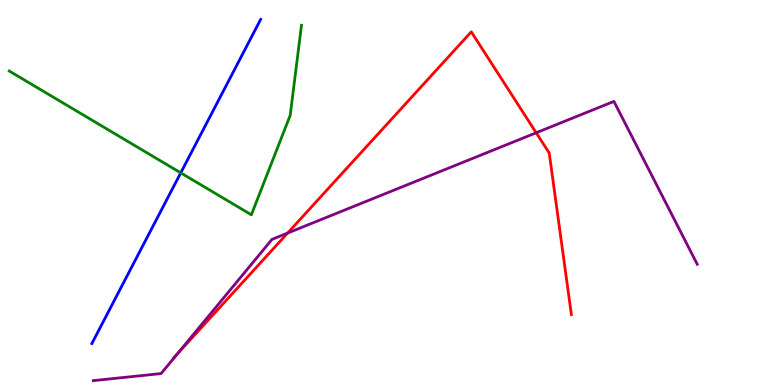[{'lines': ['blue', 'red'], 'intersections': []}, {'lines': ['green', 'red'], 'intersections': []}, {'lines': ['purple', 'red'], 'intersections': [{'x': 2.29, 'y': 0.805}, {'x': 3.71, 'y': 3.95}, {'x': 6.92, 'y': 6.55}]}, {'lines': ['blue', 'green'], 'intersections': [{'x': 2.33, 'y': 5.51}]}, {'lines': ['blue', 'purple'], 'intersections': []}, {'lines': ['green', 'purple'], 'intersections': []}]